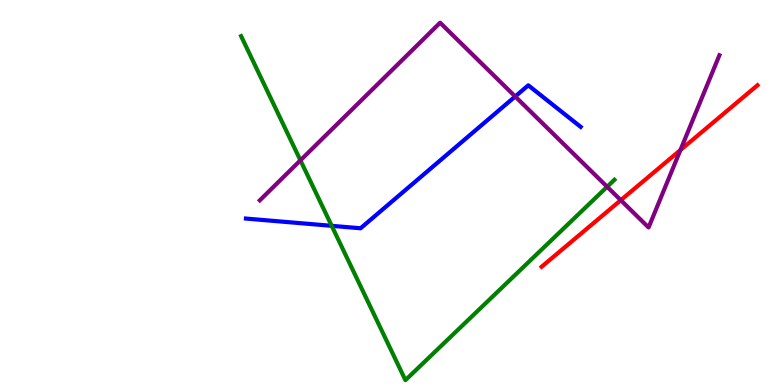[{'lines': ['blue', 'red'], 'intersections': []}, {'lines': ['green', 'red'], 'intersections': []}, {'lines': ['purple', 'red'], 'intersections': [{'x': 8.01, 'y': 4.8}, {'x': 8.78, 'y': 6.1}]}, {'lines': ['blue', 'green'], 'intersections': [{'x': 4.28, 'y': 4.13}]}, {'lines': ['blue', 'purple'], 'intersections': [{'x': 6.65, 'y': 7.49}]}, {'lines': ['green', 'purple'], 'intersections': [{'x': 3.88, 'y': 5.84}, {'x': 7.83, 'y': 5.15}]}]